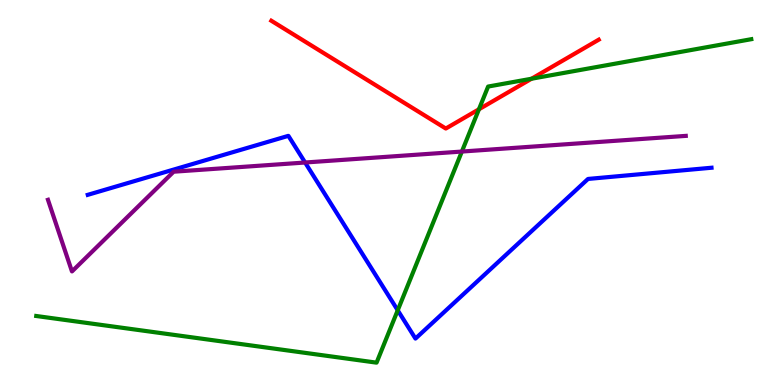[{'lines': ['blue', 'red'], 'intersections': []}, {'lines': ['green', 'red'], 'intersections': [{'x': 6.18, 'y': 7.16}, {'x': 6.86, 'y': 7.95}]}, {'lines': ['purple', 'red'], 'intersections': []}, {'lines': ['blue', 'green'], 'intersections': [{'x': 5.13, 'y': 1.94}]}, {'lines': ['blue', 'purple'], 'intersections': [{'x': 3.94, 'y': 5.78}]}, {'lines': ['green', 'purple'], 'intersections': [{'x': 5.96, 'y': 6.06}]}]